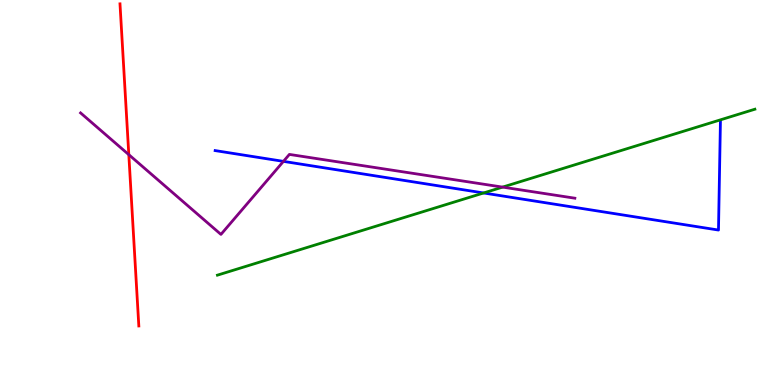[{'lines': ['blue', 'red'], 'intersections': []}, {'lines': ['green', 'red'], 'intersections': []}, {'lines': ['purple', 'red'], 'intersections': [{'x': 1.66, 'y': 5.98}]}, {'lines': ['blue', 'green'], 'intersections': [{'x': 6.24, 'y': 4.99}]}, {'lines': ['blue', 'purple'], 'intersections': [{'x': 3.66, 'y': 5.81}]}, {'lines': ['green', 'purple'], 'intersections': [{'x': 6.49, 'y': 5.14}]}]